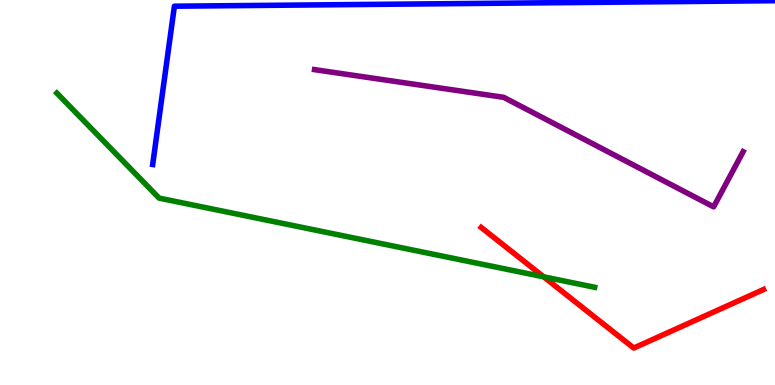[{'lines': ['blue', 'red'], 'intersections': []}, {'lines': ['green', 'red'], 'intersections': [{'x': 7.02, 'y': 2.81}]}, {'lines': ['purple', 'red'], 'intersections': []}, {'lines': ['blue', 'green'], 'intersections': []}, {'lines': ['blue', 'purple'], 'intersections': []}, {'lines': ['green', 'purple'], 'intersections': []}]